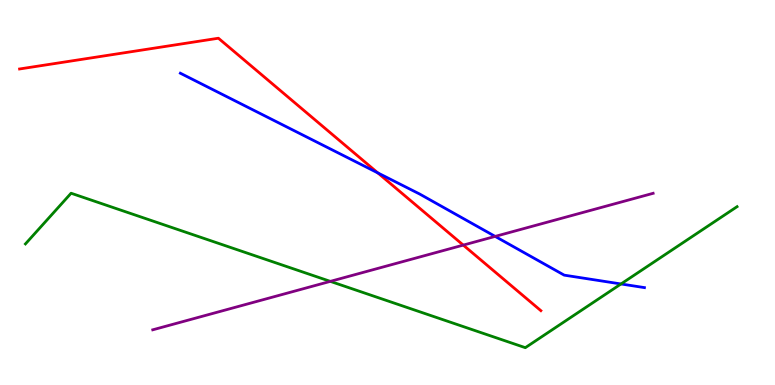[{'lines': ['blue', 'red'], 'intersections': [{'x': 4.87, 'y': 5.51}]}, {'lines': ['green', 'red'], 'intersections': []}, {'lines': ['purple', 'red'], 'intersections': [{'x': 5.98, 'y': 3.63}]}, {'lines': ['blue', 'green'], 'intersections': [{'x': 8.01, 'y': 2.62}]}, {'lines': ['blue', 'purple'], 'intersections': [{'x': 6.39, 'y': 3.86}]}, {'lines': ['green', 'purple'], 'intersections': [{'x': 4.26, 'y': 2.69}]}]